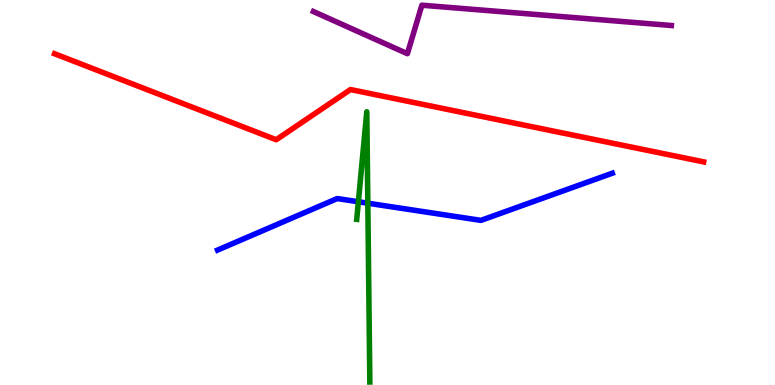[{'lines': ['blue', 'red'], 'intersections': []}, {'lines': ['green', 'red'], 'intersections': []}, {'lines': ['purple', 'red'], 'intersections': []}, {'lines': ['blue', 'green'], 'intersections': [{'x': 4.62, 'y': 4.76}, {'x': 4.75, 'y': 4.72}]}, {'lines': ['blue', 'purple'], 'intersections': []}, {'lines': ['green', 'purple'], 'intersections': []}]